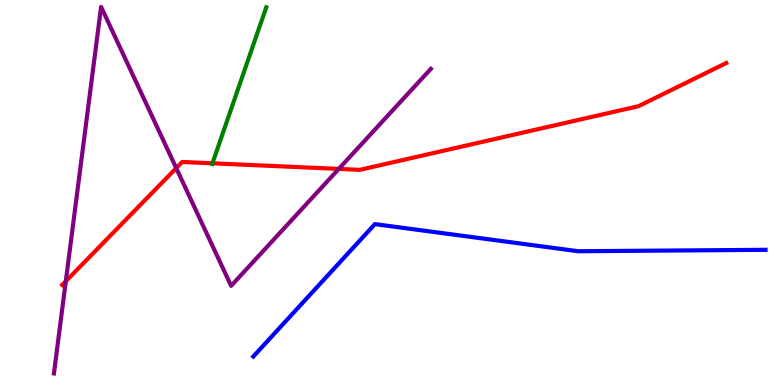[{'lines': ['blue', 'red'], 'intersections': []}, {'lines': ['green', 'red'], 'intersections': [{'x': 2.74, 'y': 5.76}]}, {'lines': ['purple', 'red'], 'intersections': [{'x': 0.849, 'y': 2.69}, {'x': 2.27, 'y': 5.63}, {'x': 4.37, 'y': 5.61}]}, {'lines': ['blue', 'green'], 'intersections': []}, {'lines': ['blue', 'purple'], 'intersections': []}, {'lines': ['green', 'purple'], 'intersections': []}]